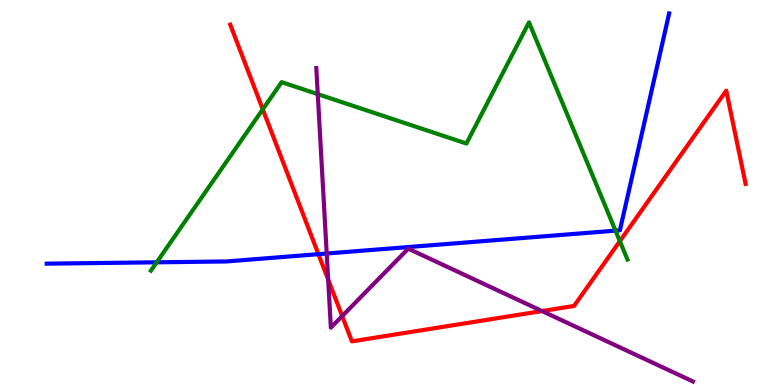[{'lines': ['blue', 'red'], 'intersections': [{'x': 4.11, 'y': 3.4}]}, {'lines': ['green', 'red'], 'intersections': [{'x': 3.39, 'y': 7.16}, {'x': 8.0, 'y': 3.74}]}, {'lines': ['purple', 'red'], 'intersections': [{'x': 4.23, 'y': 2.74}, {'x': 4.42, 'y': 1.79}, {'x': 6.99, 'y': 1.92}]}, {'lines': ['blue', 'green'], 'intersections': [{'x': 2.02, 'y': 3.19}, {'x': 7.94, 'y': 4.01}]}, {'lines': ['blue', 'purple'], 'intersections': [{'x': 4.22, 'y': 3.42}]}, {'lines': ['green', 'purple'], 'intersections': [{'x': 4.1, 'y': 7.55}]}]